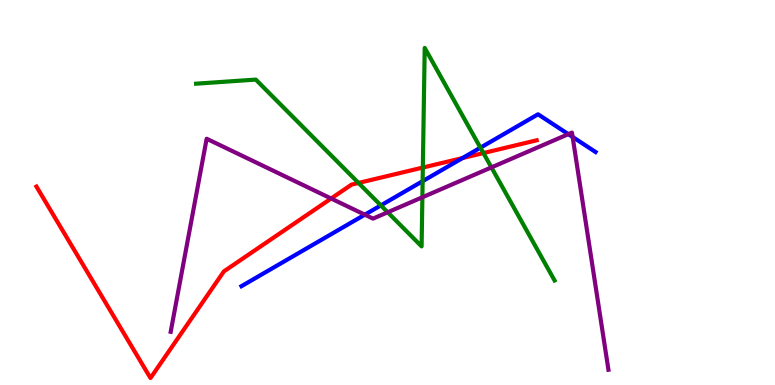[{'lines': ['blue', 'red'], 'intersections': [{'x': 5.97, 'y': 5.89}]}, {'lines': ['green', 'red'], 'intersections': [{'x': 4.63, 'y': 5.25}, {'x': 5.46, 'y': 5.65}, {'x': 6.24, 'y': 6.02}]}, {'lines': ['purple', 'red'], 'intersections': [{'x': 4.27, 'y': 4.84}]}, {'lines': ['blue', 'green'], 'intersections': [{'x': 4.91, 'y': 4.67}, {'x': 5.45, 'y': 5.29}, {'x': 6.2, 'y': 6.16}]}, {'lines': ['blue', 'purple'], 'intersections': [{'x': 4.71, 'y': 4.42}, {'x': 7.33, 'y': 6.52}, {'x': 7.39, 'y': 6.44}]}, {'lines': ['green', 'purple'], 'intersections': [{'x': 5.0, 'y': 4.49}, {'x': 5.45, 'y': 4.88}, {'x': 6.34, 'y': 5.65}]}]